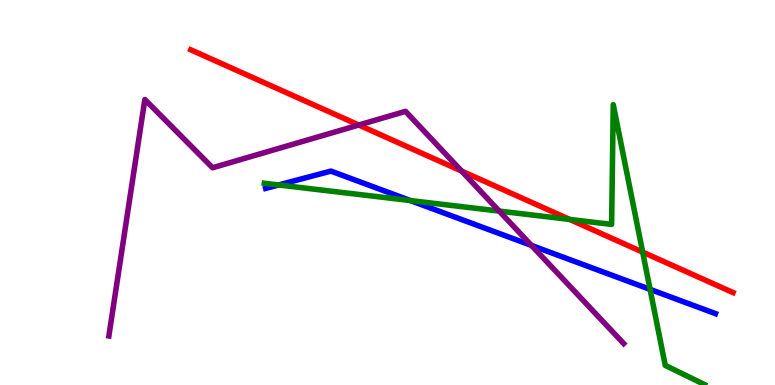[{'lines': ['blue', 'red'], 'intersections': []}, {'lines': ['green', 'red'], 'intersections': [{'x': 7.35, 'y': 4.3}, {'x': 8.29, 'y': 3.45}]}, {'lines': ['purple', 'red'], 'intersections': [{'x': 4.63, 'y': 6.75}, {'x': 5.96, 'y': 5.56}]}, {'lines': ['blue', 'green'], 'intersections': [{'x': 3.6, 'y': 5.2}, {'x': 5.3, 'y': 4.79}, {'x': 8.39, 'y': 2.48}]}, {'lines': ['blue', 'purple'], 'intersections': [{'x': 6.86, 'y': 3.63}]}, {'lines': ['green', 'purple'], 'intersections': [{'x': 6.44, 'y': 4.52}]}]